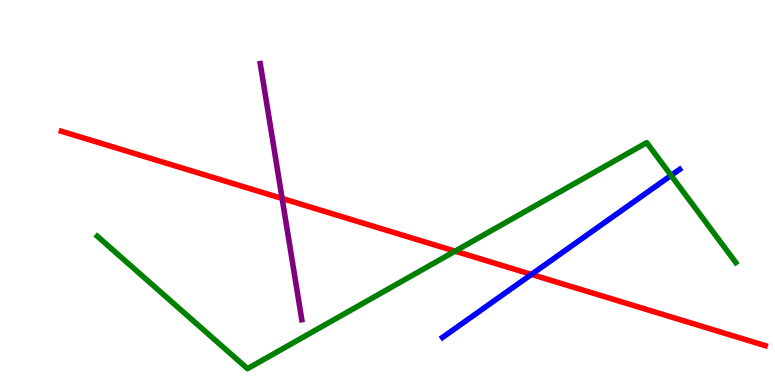[{'lines': ['blue', 'red'], 'intersections': [{'x': 6.86, 'y': 2.87}]}, {'lines': ['green', 'red'], 'intersections': [{'x': 5.87, 'y': 3.48}]}, {'lines': ['purple', 'red'], 'intersections': [{'x': 3.64, 'y': 4.85}]}, {'lines': ['blue', 'green'], 'intersections': [{'x': 8.66, 'y': 5.44}]}, {'lines': ['blue', 'purple'], 'intersections': []}, {'lines': ['green', 'purple'], 'intersections': []}]